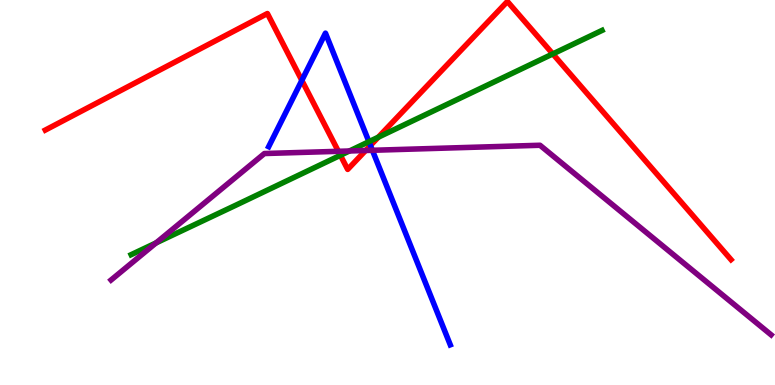[{'lines': ['blue', 'red'], 'intersections': [{'x': 3.89, 'y': 7.91}, {'x': 4.78, 'y': 6.22}]}, {'lines': ['green', 'red'], 'intersections': [{'x': 4.39, 'y': 5.97}, {'x': 4.88, 'y': 6.44}, {'x': 7.13, 'y': 8.6}]}, {'lines': ['purple', 'red'], 'intersections': [{'x': 4.37, 'y': 6.07}, {'x': 4.72, 'y': 6.09}]}, {'lines': ['blue', 'green'], 'intersections': [{'x': 4.76, 'y': 6.32}]}, {'lines': ['blue', 'purple'], 'intersections': [{'x': 4.8, 'y': 6.1}]}, {'lines': ['green', 'purple'], 'intersections': [{'x': 2.01, 'y': 3.69}, {'x': 4.51, 'y': 6.08}]}]